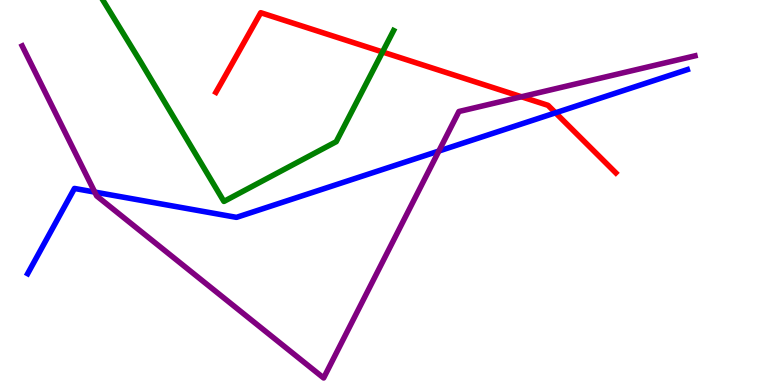[{'lines': ['blue', 'red'], 'intersections': [{'x': 7.17, 'y': 7.07}]}, {'lines': ['green', 'red'], 'intersections': [{'x': 4.94, 'y': 8.65}]}, {'lines': ['purple', 'red'], 'intersections': [{'x': 6.73, 'y': 7.49}]}, {'lines': ['blue', 'green'], 'intersections': []}, {'lines': ['blue', 'purple'], 'intersections': [{'x': 1.22, 'y': 5.01}, {'x': 5.66, 'y': 6.08}]}, {'lines': ['green', 'purple'], 'intersections': []}]